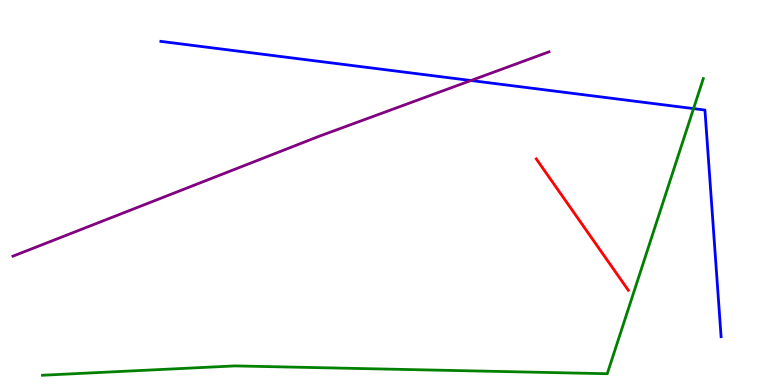[{'lines': ['blue', 'red'], 'intersections': []}, {'lines': ['green', 'red'], 'intersections': []}, {'lines': ['purple', 'red'], 'intersections': []}, {'lines': ['blue', 'green'], 'intersections': [{'x': 8.95, 'y': 7.18}]}, {'lines': ['blue', 'purple'], 'intersections': [{'x': 6.08, 'y': 7.91}]}, {'lines': ['green', 'purple'], 'intersections': []}]